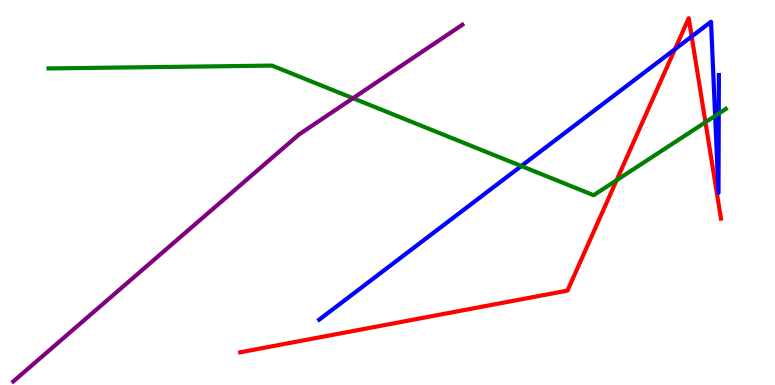[{'lines': ['blue', 'red'], 'intersections': [{'x': 8.71, 'y': 8.72}, {'x': 8.92, 'y': 9.05}]}, {'lines': ['green', 'red'], 'intersections': [{'x': 7.96, 'y': 5.32}, {'x': 9.1, 'y': 6.82}]}, {'lines': ['purple', 'red'], 'intersections': []}, {'lines': ['blue', 'green'], 'intersections': [{'x': 6.73, 'y': 5.69}, {'x': 9.23, 'y': 6.99}, {'x': 9.27, 'y': 7.05}]}, {'lines': ['blue', 'purple'], 'intersections': []}, {'lines': ['green', 'purple'], 'intersections': [{'x': 4.55, 'y': 7.45}]}]